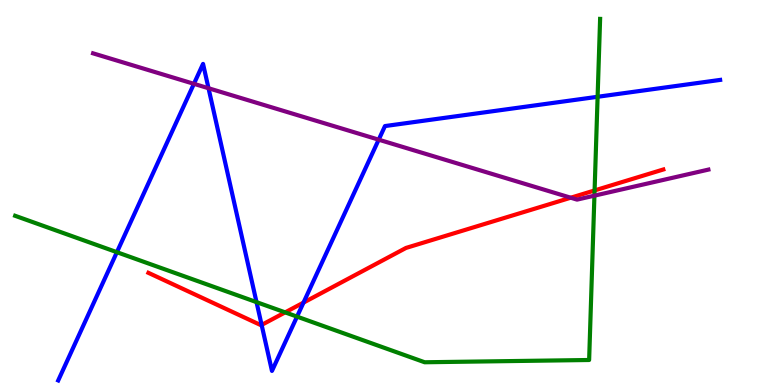[{'lines': ['blue', 'red'], 'intersections': [{'x': 3.38, 'y': 1.56}, {'x': 3.92, 'y': 2.14}]}, {'lines': ['green', 'red'], 'intersections': [{'x': 3.68, 'y': 1.89}, {'x': 7.67, 'y': 5.05}]}, {'lines': ['purple', 'red'], 'intersections': [{'x': 7.36, 'y': 4.86}]}, {'lines': ['blue', 'green'], 'intersections': [{'x': 1.51, 'y': 3.45}, {'x': 3.31, 'y': 2.15}, {'x': 3.83, 'y': 1.78}, {'x': 7.71, 'y': 7.49}]}, {'lines': ['blue', 'purple'], 'intersections': [{'x': 2.5, 'y': 7.82}, {'x': 2.69, 'y': 7.71}, {'x': 4.89, 'y': 6.37}]}, {'lines': ['green', 'purple'], 'intersections': [{'x': 7.67, 'y': 4.92}]}]